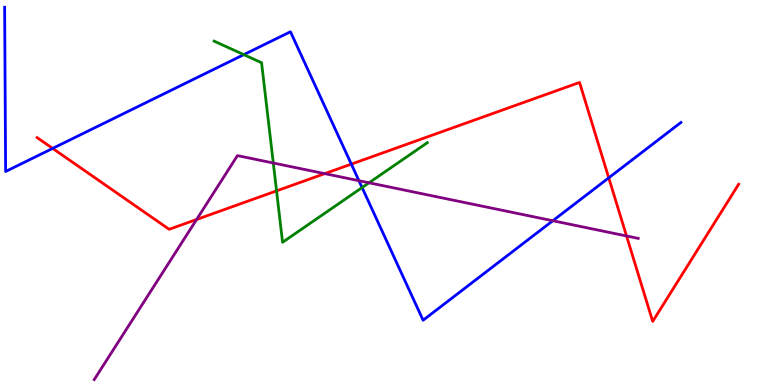[{'lines': ['blue', 'red'], 'intersections': [{'x': 0.68, 'y': 6.15}, {'x': 4.53, 'y': 5.74}, {'x': 7.85, 'y': 5.38}]}, {'lines': ['green', 'red'], 'intersections': [{'x': 3.57, 'y': 5.04}]}, {'lines': ['purple', 'red'], 'intersections': [{'x': 2.54, 'y': 4.3}, {'x': 4.19, 'y': 5.49}, {'x': 8.08, 'y': 3.87}]}, {'lines': ['blue', 'green'], 'intersections': [{'x': 3.15, 'y': 8.58}, {'x': 4.67, 'y': 5.13}]}, {'lines': ['blue', 'purple'], 'intersections': [{'x': 4.63, 'y': 5.31}, {'x': 7.13, 'y': 4.27}]}, {'lines': ['green', 'purple'], 'intersections': [{'x': 3.53, 'y': 5.77}, {'x': 4.76, 'y': 5.25}]}]